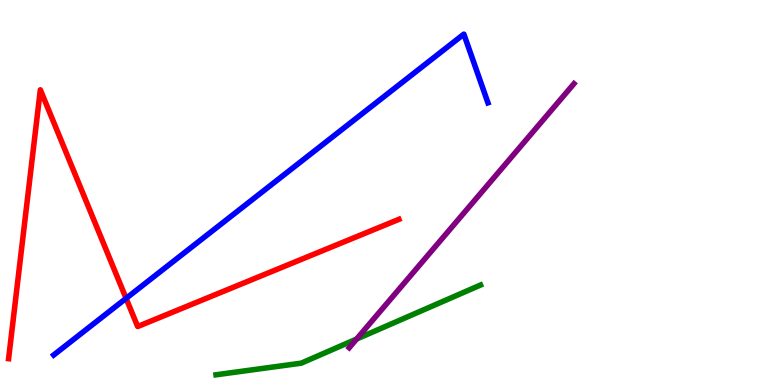[{'lines': ['blue', 'red'], 'intersections': [{'x': 1.63, 'y': 2.25}]}, {'lines': ['green', 'red'], 'intersections': []}, {'lines': ['purple', 'red'], 'intersections': []}, {'lines': ['blue', 'green'], 'intersections': []}, {'lines': ['blue', 'purple'], 'intersections': []}, {'lines': ['green', 'purple'], 'intersections': [{'x': 4.6, 'y': 1.19}]}]